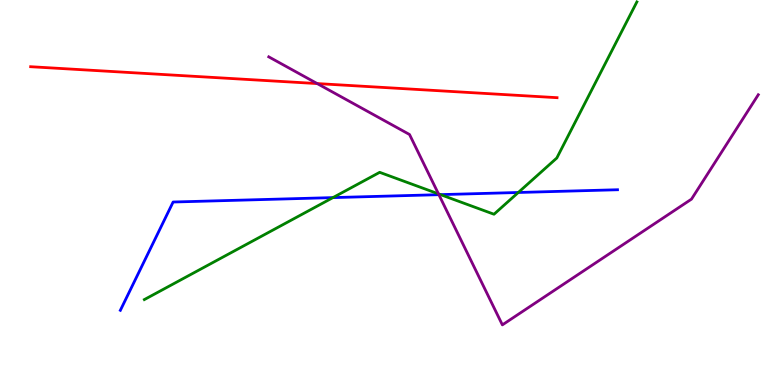[{'lines': ['blue', 'red'], 'intersections': []}, {'lines': ['green', 'red'], 'intersections': []}, {'lines': ['purple', 'red'], 'intersections': [{'x': 4.09, 'y': 7.83}]}, {'lines': ['blue', 'green'], 'intersections': [{'x': 4.3, 'y': 4.87}, {'x': 5.68, 'y': 4.94}, {'x': 6.69, 'y': 5.0}]}, {'lines': ['blue', 'purple'], 'intersections': [{'x': 5.66, 'y': 4.94}]}, {'lines': ['green', 'purple'], 'intersections': [{'x': 5.66, 'y': 4.96}]}]